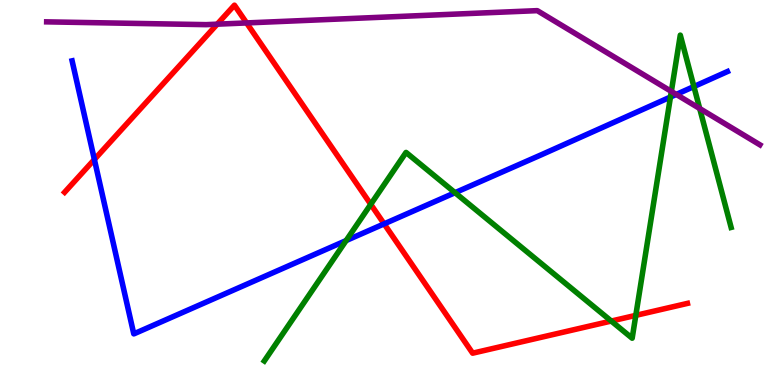[{'lines': ['blue', 'red'], 'intersections': [{'x': 1.22, 'y': 5.86}, {'x': 4.96, 'y': 4.19}]}, {'lines': ['green', 'red'], 'intersections': [{'x': 4.78, 'y': 4.69}, {'x': 7.89, 'y': 1.66}, {'x': 8.2, 'y': 1.81}]}, {'lines': ['purple', 'red'], 'intersections': [{'x': 2.8, 'y': 9.37}, {'x': 3.18, 'y': 9.4}]}, {'lines': ['blue', 'green'], 'intersections': [{'x': 4.47, 'y': 3.75}, {'x': 5.87, 'y': 4.99}, {'x': 8.65, 'y': 7.48}, {'x': 8.95, 'y': 7.75}]}, {'lines': ['blue', 'purple'], 'intersections': [{'x': 8.73, 'y': 7.55}]}, {'lines': ['green', 'purple'], 'intersections': [{'x': 8.66, 'y': 7.62}, {'x': 9.03, 'y': 7.18}]}]